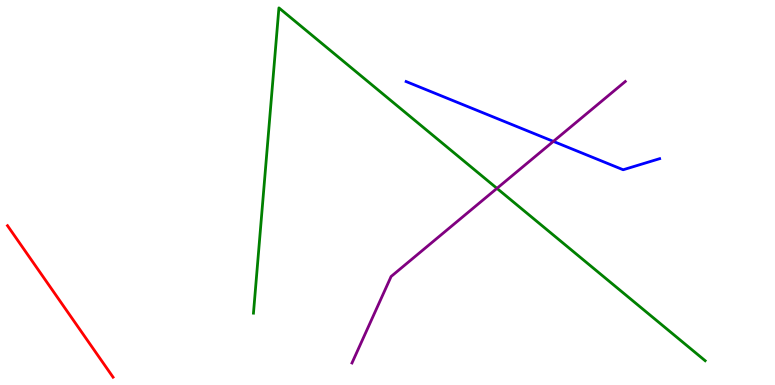[{'lines': ['blue', 'red'], 'intersections': []}, {'lines': ['green', 'red'], 'intersections': []}, {'lines': ['purple', 'red'], 'intersections': []}, {'lines': ['blue', 'green'], 'intersections': []}, {'lines': ['blue', 'purple'], 'intersections': [{'x': 7.14, 'y': 6.33}]}, {'lines': ['green', 'purple'], 'intersections': [{'x': 6.41, 'y': 5.11}]}]